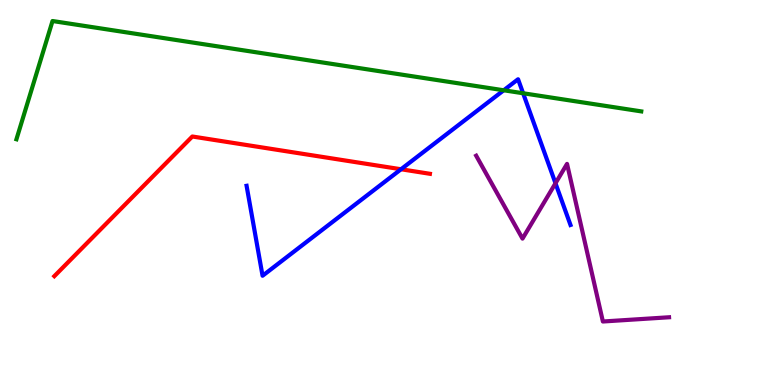[{'lines': ['blue', 'red'], 'intersections': [{'x': 5.17, 'y': 5.6}]}, {'lines': ['green', 'red'], 'intersections': []}, {'lines': ['purple', 'red'], 'intersections': []}, {'lines': ['blue', 'green'], 'intersections': [{'x': 6.5, 'y': 7.66}, {'x': 6.75, 'y': 7.58}]}, {'lines': ['blue', 'purple'], 'intersections': [{'x': 7.17, 'y': 5.24}]}, {'lines': ['green', 'purple'], 'intersections': []}]